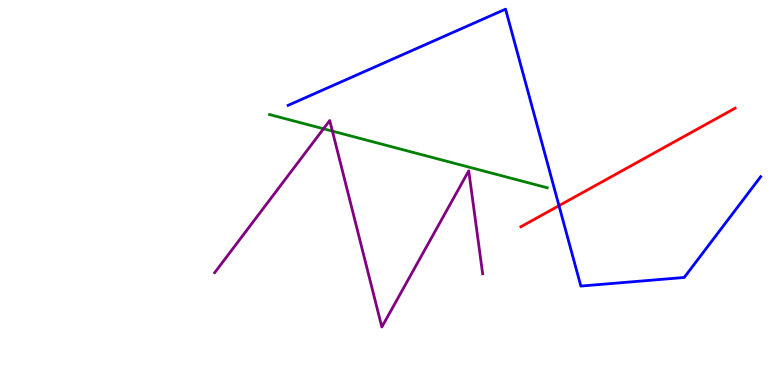[{'lines': ['blue', 'red'], 'intersections': [{'x': 7.21, 'y': 4.66}]}, {'lines': ['green', 'red'], 'intersections': []}, {'lines': ['purple', 'red'], 'intersections': []}, {'lines': ['blue', 'green'], 'intersections': []}, {'lines': ['blue', 'purple'], 'intersections': []}, {'lines': ['green', 'purple'], 'intersections': [{'x': 4.17, 'y': 6.66}, {'x': 4.29, 'y': 6.59}]}]